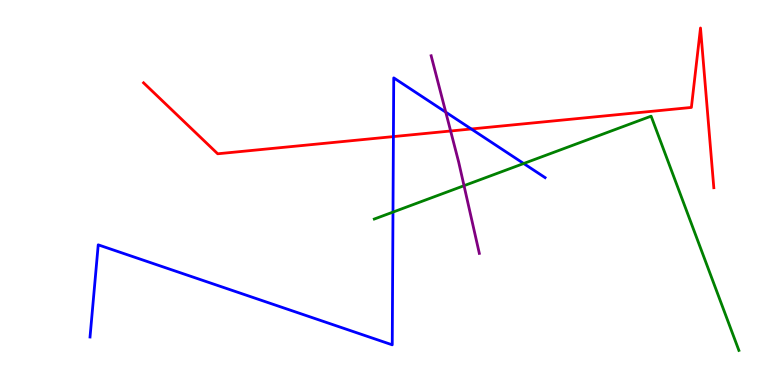[{'lines': ['blue', 'red'], 'intersections': [{'x': 5.08, 'y': 6.45}, {'x': 6.08, 'y': 6.65}]}, {'lines': ['green', 'red'], 'intersections': []}, {'lines': ['purple', 'red'], 'intersections': [{'x': 5.81, 'y': 6.6}]}, {'lines': ['blue', 'green'], 'intersections': [{'x': 5.07, 'y': 4.49}, {'x': 6.76, 'y': 5.75}]}, {'lines': ['blue', 'purple'], 'intersections': [{'x': 5.75, 'y': 7.09}]}, {'lines': ['green', 'purple'], 'intersections': [{'x': 5.99, 'y': 5.18}]}]